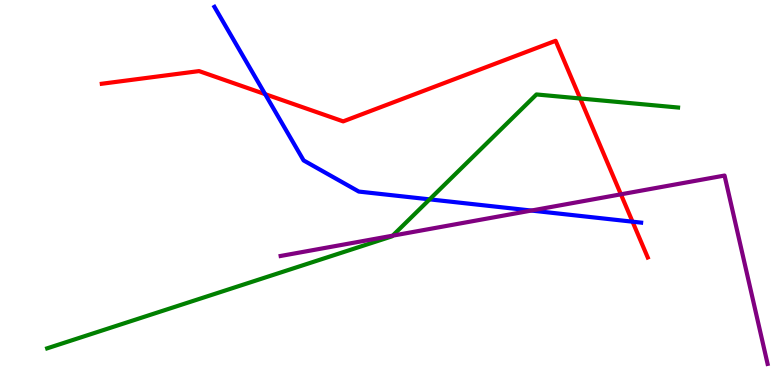[{'lines': ['blue', 'red'], 'intersections': [{'x': 3.42, 'y': 7.55}, {'x': 8.16, 'y': 4.24}]}, {'lines': ['green', 'red'], 'intersections': [{'x': 7.49, 'y': 7.44}]}, {'lines': ['purple', 'red'], 'intersections': [{'x': 8.01, 'y': 4.95}]}, {'lines': ['blue', 'green'], 'intersections': [{'x': 5.54, 'y': 4.82}]}, {'lines': ['blue', 'purple'], 'intersections': [{'x': 6.86, 'y': 4.53}]}, {'lines': ['green', 'purple'], 'intersections': [{'x': 5.07, 'y': 3.88}]}]